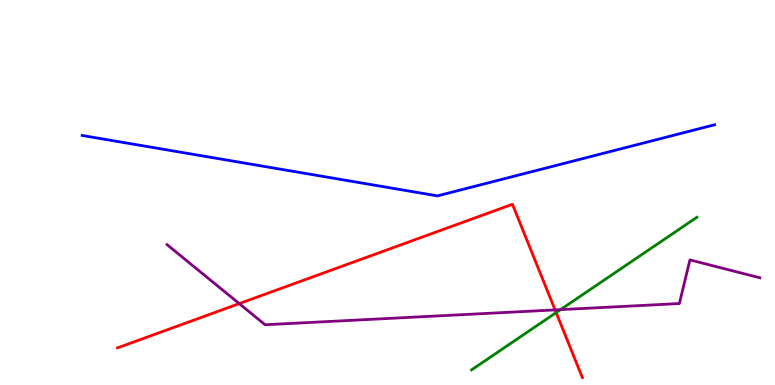[{'lines': ['blue', 'red'], 'intersections': []}, {'lines': ['green', 'red'], 'intersections': [{'x': 7.18, 'y': 1.88}]}, {'lines': ['purple', 'red'], 'intersections': [{'x': 3.09, 'y': 2.11}, {'x': 7.16, 'y': 1.95}]}, {'lines': ['blue', 'green'], 'intersections': []}, {'lines': ['blue', 'purple'], 'intersections': []}, {'lines': ['green', 'purple'], 'intersections': [{'x': 7.23, 'y': 1.96}]}]